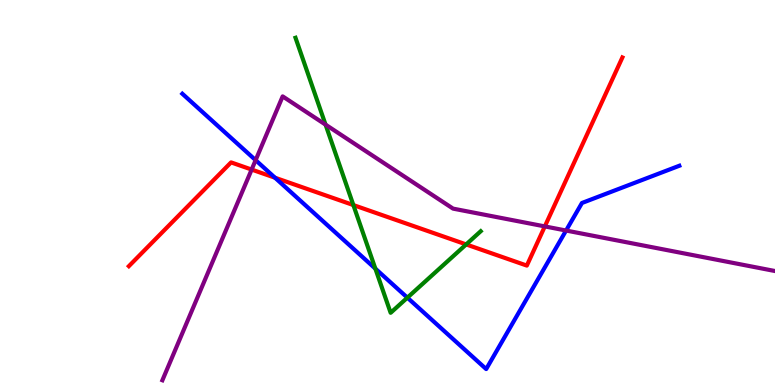[{'lines': ['blue', 'red'], 'intersections': [{'x': 3.55, 'y': 5.38}]}, {'lines': ['green', 'red'], 'intersections': [{'x': 4.56, 'y': 4.67}, {'x': 6.01, 'y': 3.65}]}, {'lines': ['purple', 'red'], 'intersections': [{'x': 3.25, 'y': 5.6}, {'x': 7.03, 'y': 4.12}]}, {'lines': ['blue', 'green'], 'intersections': [{'x': 4.84, 'y': 3.02}, {'x': 5.26, 'y': 2.27}]}, {'lines': ['blue', 'purple'], 'intersections': [{'x': 3.3, 'y': 5.84}, {'x': 7.3, 'y': 4.01}]}, {'lines': ['green', 'purple'], 'intersections': [{'x': 4.2, 'y': 6.76}]}]